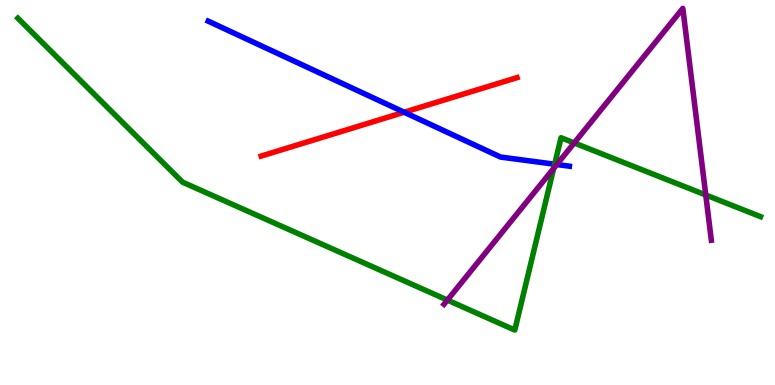[{'lines': ['blue', 'red'], 'intersections': [{'x': 5.22, 'y': 7.08}]}, {'lines': ['green', 'red'], 'intersections': []}, {'lines': ['purple', 'red'], 'intersections': []}, {'lines': ['blue', 'green'], 'intersections': [{'x': 7.16, 'y': 5.73}]}, {'lines': ['blue', 'purple'], 'intersections': [{'x': 7.18, 'y': 5.73}]}, {'lines': ['green', 'purple'], 'intersections': [{'x': 5.77, 'y': 2.21}, {'x': 7.14, 'y': 5.63}, {'x': 7.41, 'y': 6.29}, {'x': 9.11, 'y': 4.94}]}]